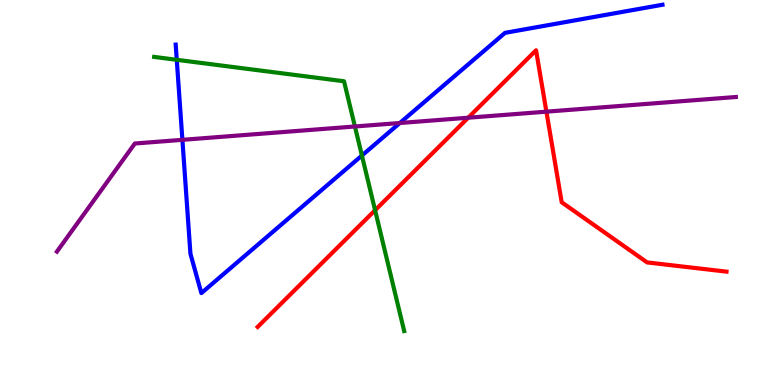[{'lines': ['blue', 'red'], 'intersections': []}, {'lines': ['green', 'red'], 'intersections': [{'x': 4.84, 'y': 4.54}]}, {'lines': ['purple', 'red'], 'intersections': [{'x': 6.04, 'y': 6.94}, {'x': 7.05, 'y': 7.1}]}, {'lines': ['blue', 'green'], 'intersections': [{'x': 2.28, 'y': 8.45}, {'x': 4.67, 'y': 5.96}]}, {'lines': ['blue', 'purple'], 'intersections': [{'x': 2.35, 'y': 6.37}, {'x': 5.16, 'y': 6.81}]}, {'lines': ['green', 'purple'], 'intersections': [{'x': 4.58, 'y': 6.71}]}]